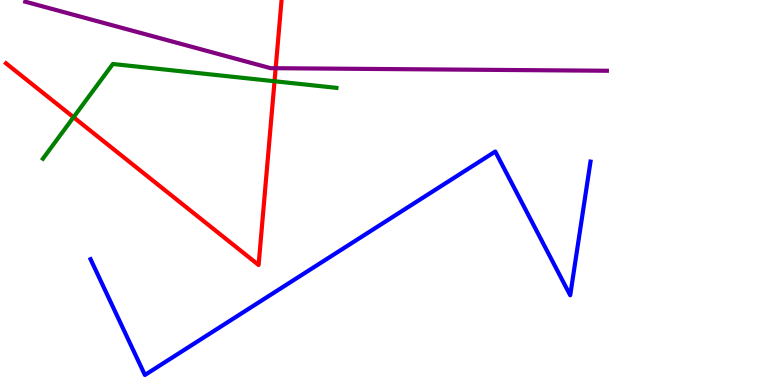[{'lines': ['blue', 'red'], 'intersections': []}, {'lines': ['green', 'red'], 'intersections': [{'x': 0.949, 'y': 6.95}, {'x': 3.54, 'y': 7.89}]}, {'lines': ['purple', 'red'], 'intersections': [{'x': 3.56, 'y': 8.23}]}, {'lines': ['blue', 'green'], 'intersections': []}, {'lines': ['blue', 'purple'], 'intersections': []}, {'lines': ['green', 'purple'], 'intersections': []}]